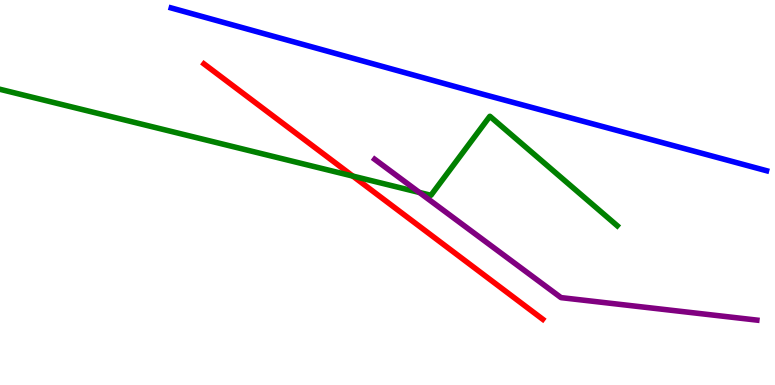[{'lines': ['blue', 'red'], 'intersections': []}, {'lines': ['green', 'red'], 'intersections': [{'x': 4.55, 'y': 5.43}]}, {'lines': ['purple', 'red'], 'intersections': []}, {'lines': ['blue', 'green'], 'intersections': []}, {'lines': ['blue', 'purple'], 'intersections': []}, {'lines': ['green', 'purple'], 'intersections': [{'x': 5.41, 'y': 5.0}]}]